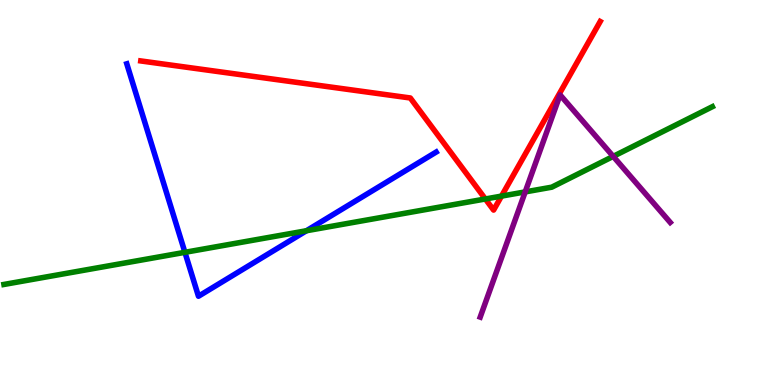[{'lines': ['blue', 'red'], 'intersections': []}, {'lines': ['green', 'red'], 'intersections': [{'x': 6.26, 'y': 4.83}, {'x': 6.47, 'y': 4.91}]}, {'lines': ['purple', 'red'], 'intersections': []}, {'lines': ['blue', 'green'], 'intersections': [{'x': 2.39, 'y': 3.45}, {'x': 3.95, 'y': 4.01}]}, {'lines': ['blue', 'purple'], 'intersections': []}, {'lines': ['green', 'purple'], 'intersections': [{'x': 6.78, 'y': 5.02}, {'x': 7.91, 'y': 5.94}]}]